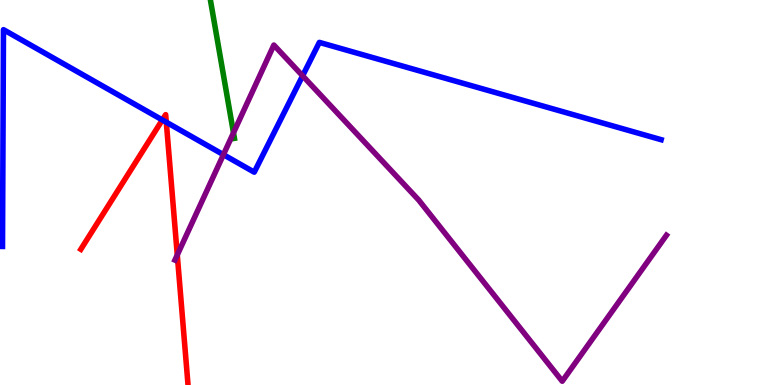[{'lines': ['blue', 'red'], 'intersections': [{'x': 2.09, 'y': 6.88}, {'x': 2.15, 'y': 6.83}]}, {'lines': ['green', 'red'], 'intersections': []}, {'lines': ['purple', 'red'], 'intersections': [{'x': 2.29, 'y': 3.38}]}, {'lines': ['blue', 'green'], 'intersections': []}, {'lines': ['blue', 'purple'], 'intersections': [{'x': 2.88, 'y': 5.98}, {'x': 3.9, 'y': 8.03}]}, {'lines': ['green', 'purple'], 'intersections': [{'x': 3.01, 'y': 6.55}]}]